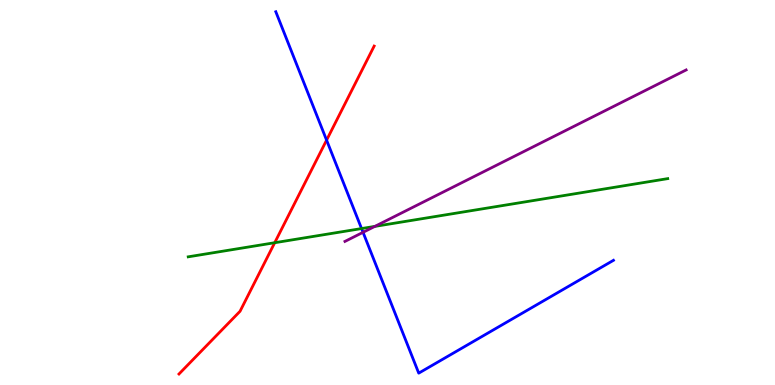[{'lines': ['blue', 'red'], 'intersections': [{'x': 4.21, 'y': 6.36}]}, {'lines': ['green', 'red'], 'intersections': [{'x': 3.54, 'y': 3.7}]}, {'lines': ['purple', 'red'], 'intersections': []}, {'lines': ['blue', 'green'], 'intersections': [{'x': 4.67, 'y': 4.06}]}, {'lines': ['blue', 'purple'], 'intersections': [{'x': 4.68, 'y': 3.97}]}, {'lines': ['green', 'purple'], 'intersections': [{'x': 4.84, 'y': 4.12}]}]